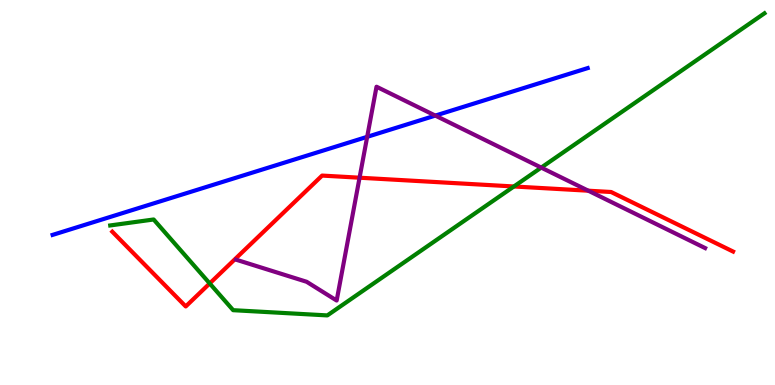[{'lines': ['blue', 'red'], 'intersections': []}, {'lines': ['green', 'red'], 'intersections': [{'x': 2.71, 'y': 2.64}, {'x': 6.63, 'y': 5.16}]}, {'lines': ['purple', 'red'], 'intersections': [{'x': 4.64, 'y': 5.38}, {'x': 7.59, 'y': 5.05}]}, {'lines': ['blue', 'green'], 'intersections': []}, {'lines': ['blue', 'purple'], 'intersections': [{'x': 4.74, 'y': 6.45}, {'x': 5.62, 'y': 7.0}]}, {'lines': ['green', 'purple'], 'intersections': [{'x': 6.98, 'y': 5.65}]}]